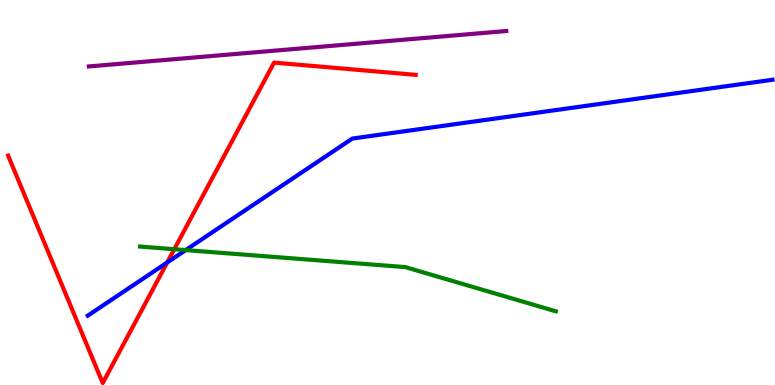[{'lines': ['blue', 'red'], 'intersections': [{'x': 2.16, 'y': 3.18}]}, {'lines': ['green', 'red'], 'intersections': [{'x': 2.25, 'y': 3.53}]}, {'lines': ['purple', 'red'], 'intersections': []}, {'lines': ['blue', 'green'], 'intersections': [{'x': 2.4, 'y': 3.5}]}, {'lines': ['blue', 'purple'], 'intersections': []}, {'lines': ['green', 'purple'], 'intersections': []}]